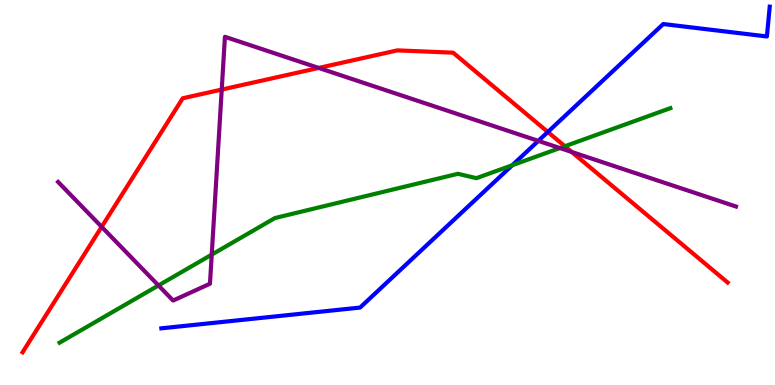[{'lines': ['blue', 'red'], 'intersections': [{'x': 7.07, 'y': 6.57}]}, {'lines': ['green', 'red'], 'intersections': [{'x': 7.29, 'y': 6.2}]}, {'lines': ['purple', 'red'], 'intersections': [{'x': 1.31, 'y': 4.11}, {'x': 2.86, 'y': 7.67}, {'x': 4.11, 'y': 8.24}, {'x': 7.38, 'y': 6.05}]}, {'lines': ['blue', 'green'], 'intersections': [{'x': 6.61, 'y': 5.71}]}, {'lines': ['blue', 'purple'], 'intersections': [{'x': 6.95, 'y': 6.34}]}, {'lines': ['green', 'purple'], 'intersections': [{'x': 2.04, 'y': 2.59}, {'x': 2.73, 'y': 3.39}, {'x': 7.22, 'y': 6.15}]}]